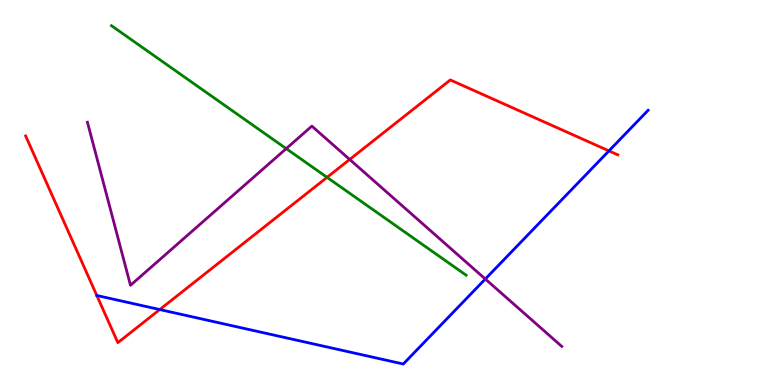[{'lines': ['blue', 'red'], 'intersections': [{'x': 2.06, 'y': 1.96}, {'x': 7.86, 'y': 6.08}]}, {'lines': ['green', 'red'], 'intersections': [{'x': 4.22, 'y': 5.39}]}, {'lines': ['purple', 'red'], 'intersections': [{'x': 4.51, 'y': 5.86}]}, {'lines': ['blue', 'green'], 'intersections': []}, {'lines': ['blue', 'purple'], 'intersections': [{'x': 6.26, 'y': 2.75}]}, {'lines': ['green', 'purple'], 'intersections': [{'x': 3.69, 'y': 6.14}]}]